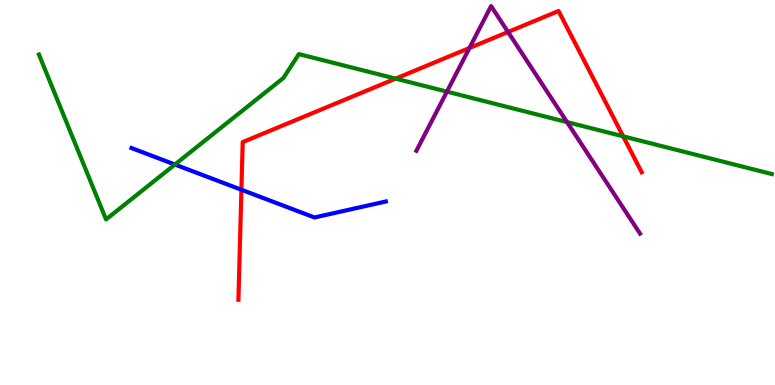[{'lines': ['blue', 'red'], 'intersections': [{'x': 3.12, 'y': 5.07}]}, {'lines': ['green', 'red'], 'intersections': [{'x': 5.1, 'y': 7.96}, {'x': 8.04, 'y': 6.46}]}, {'lines': ['purple', 'red'], 'intersections': [{'x': 6.06, 'y': 8.75}, {'x': 6.56, 'y': 9.17}]}, {'lines': ['blue', 'green'], 'intersections': [{'x': 2.26, 'y': 5.73}]}, {'lines': ['blue', 'purple'], 'intersections': []}, {'lines': ['green', 'purple'], 'intersections': [{'x': 5.77, 'y': 7.62}, {'x': 7.32, 'y': 6.83}]}]